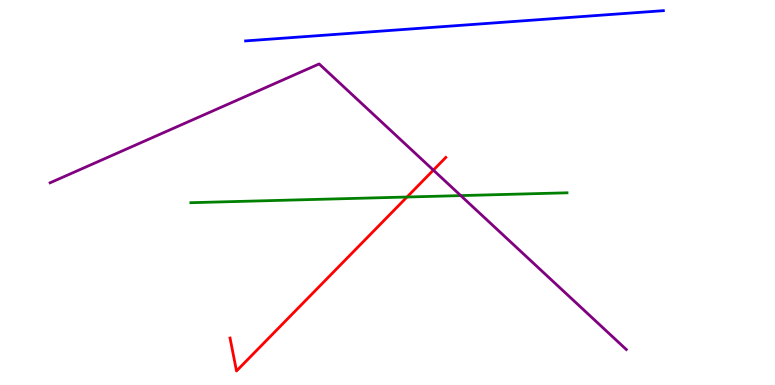[{'lines': ['blue', 'red'], 'intersections': []}, {'lines': ['green', 'red'], 'intersections': [{'x': 5.25, 'y': 4.88}]}, {'lines': ['purple', 'red'], 'intersections': [{'x': 5.59, 'y': 5.58}]}, {'lines': ['blue', 'green'], 'intersections': []}, {'lines': ['blue', 'purple'], 'intersections': []}, {'lines': ['green', 'purple'], 'intersections': [{'x': 5.95, 'y': 4.92}]}]